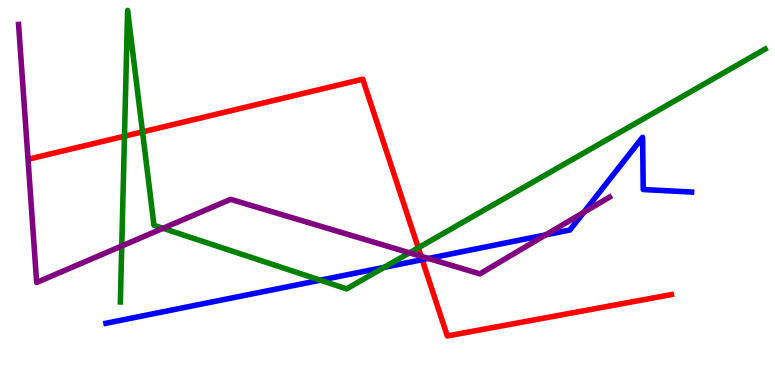[{'lines': ['blue', 'red'], 'intersections': [{'x': 5.45, 'y': 3.25}]}, {'lines': ['green', 'red'], 'intersections': [{'x': 1.61, 'y': 6.46}, {'x': 1.84, 'y': 6.57}, {'x': 5.4, 'y': 3.56}]}, {'lines': ['purple', 'red'], 'intersections': [{'x': 5.43, 'y': 3.34}]}, {'lines': ['blue', 'green'], 'intersections': [{'x': 4.13, 'y': 2.72}, {'x': 4.96, 'y': 3.06}]}, {'lines': ['blue', 'purple'], 'intersections': [{'x': 5.53, 'y': 3.29}, {'x': 7.04, 'y': 3.9}, {'x': 7.53, 'y': 4.48}]}, {'lines': ['green', 'purple'], 'intersections': [{'x': 1.57, 'y': 3.61}, {'x': 2.1, 'y': 4.07}, {'x': 5.28, 'y': 3.43}]}]